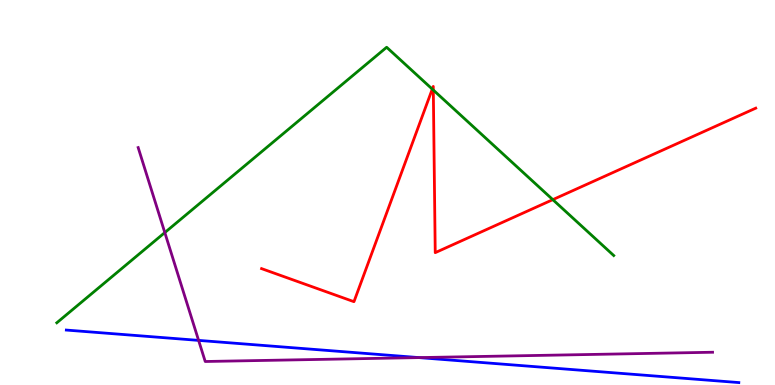[{'lines': ['blue', 'red'], 'intersections': []}, {'lines': ['green', 'red'], 'intersections': [{'x': 5.58, 'y': 7.69}, {'x': 5.59, 'y': 7.66}, {'x': 7.13, 'y': 4.81}]}, {'lines': ['purple', 'red'], 'intersections': []}, {'lines': ['blue', 'green'], 'intersections': []}, {'lines': ['blue', 'purple'], 'intersections': [{'x': 2.56, 'y': 1.16}, {'x': 5.41, 'y': 0.712}]}, {'lines': ['green', 'purple'], 'intersections': [{'x': 2.13, 'y': 3.96}]}]